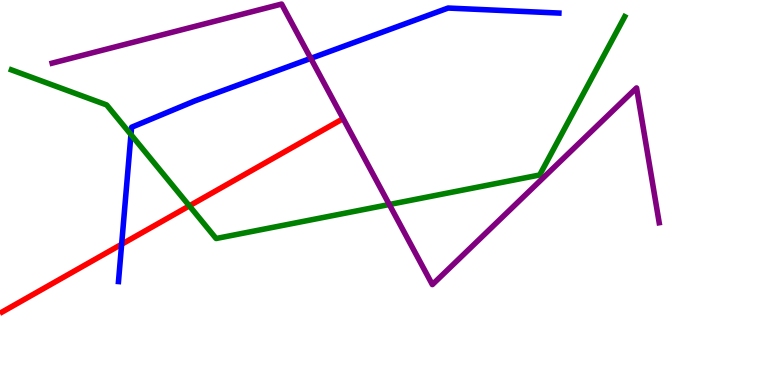[{'lines': ['blue', 'red'], 'intersections': [{'x': 1.57, 'y': 3.66}]}, {'lines': ['green', 'red'], 'intersections': [{'x': 2.44, 'y': 4.65}]}, {'lines': ['purple', 'red'], 'intersections': []}, {'lines': ['blue', 'green'], 'intersections': [{'x': 1.69, 'y': 6.5}]}, {'lines': ['blue', 'purple'], 'intersections': [{'x': 4.01, 'y': 8.48}]}, {'lines': ['green', 'purple'], 'intersections': [{'x': 5.02, 'y': 4.69}]}]